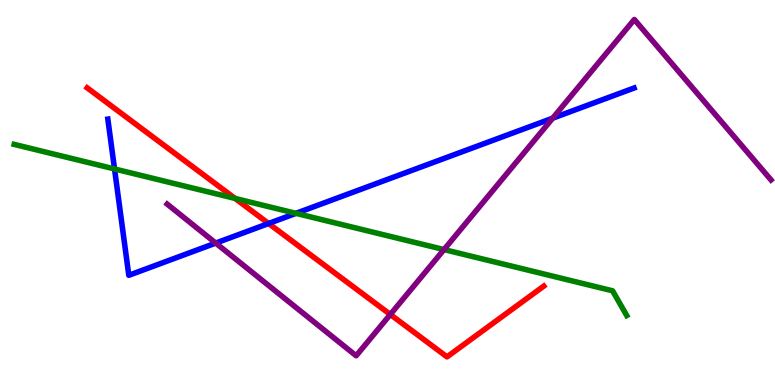[{'lines': ['blue', 'red'], 'intersections': [{'x': 3.47, 'y': 4.2}]}, {'lines': ['green', 'red'], 'intersections': [{'x': 3.03, 'y': 4.85}]}, {'lines': ['purple', 'red'], 'intersections': [{'x': 5.04, 'y': 1.83}]}, {'lines': ['blue', 'green'], 'intersections': [{'x': 1.48, 'y': 5.61}, {'x': 3.82, 'y': 4.46}]}, {'lines': ['blue', 'purple'], 'intersections': [{'x': 2.78, 'y': 3.69}, {'x': 7.13, 'y': 6.93}]}, {'lines': ['green', 'purple'], 'intersections': [{'x': 5.73, 'y': 3.52}]}]